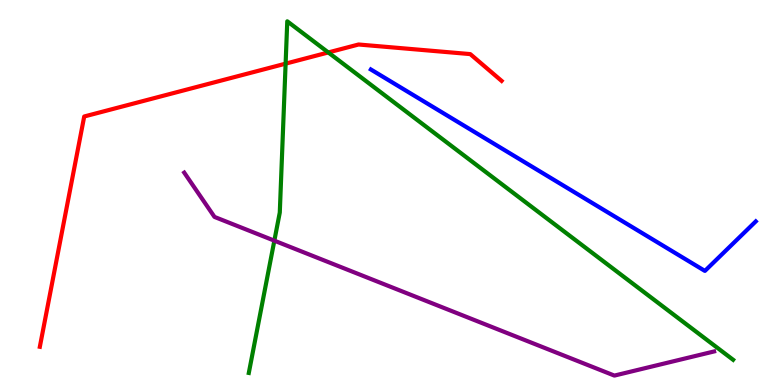[{'lines': ['blue', 'red'], 'intersections': []}, {'lines': ['green', 'red'], 'intersections': [{'x': 3.69, 'y': 8.35}, {'x': 4.24, 'y': 8.64}]}, {'lines': ['purple', 'red'], 'intersections': []}, {'lines': ['blue', 'green'], 'intersections': []}, {'lines': ['blue', 'purple'], 'intersections': []}, {'lines': ['green', 'purple'], 'intersections': [{'x': 3.54, 'y': 3.75}]}]